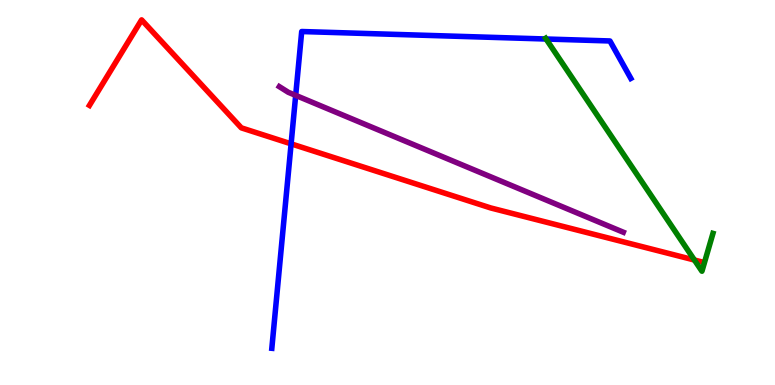[{'lines': ['blue', 'red'], 'intersections': [{'x': 3.76, 'y': 6.26}]}, {'lines': ['green', 'red'], 'intersections': [{'x': 8.96, 'y': 3.25}]}, {'lines': ['purple', 'red'], 'intersections': []}, {'lines': ['blue', 'green'], 'intersections': [{'x': 7.05, 'y': 8.99}]}, {'lines': ['blue', 'purple'], 'intersections': [{'x': 3.82, 'y': 7.52}]}, {'lines': ['green', 'purple'], 'intersections': []}]